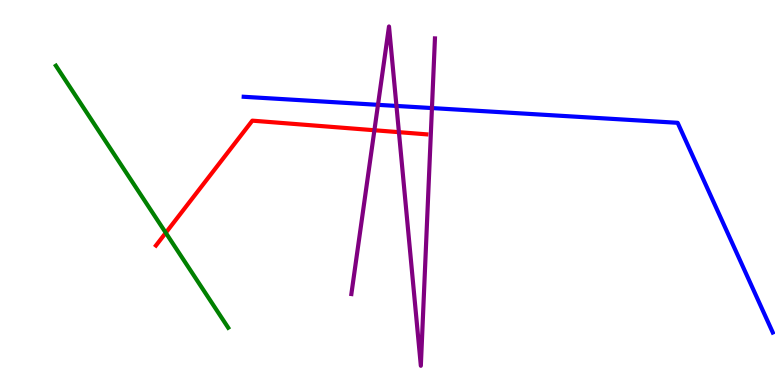[{'lines': ['blue', 'red'], 'intersections': []}, {'lines': ['green', 'red'], 'intersections': [{'x': 2.14, 'y': 3.95}]}, {'lines': ['purple', 'red'], 'intersections': [{'x': 4.83, 'y': 6.62}, {'x': 5.15, 'y': 6.57}]}, {'lines': ['blue', 'green'], 'intersections': []}, {'lines': ['blue', 'purple'], 'intersections': [{'x': 4.88, 'y': 7.28}, {'x': 5.12, 'y': 7.25}, {'x': 5.57, 'y': 7.19}]}, {'lines': ['green', 'purple'], 'intersections': []}]